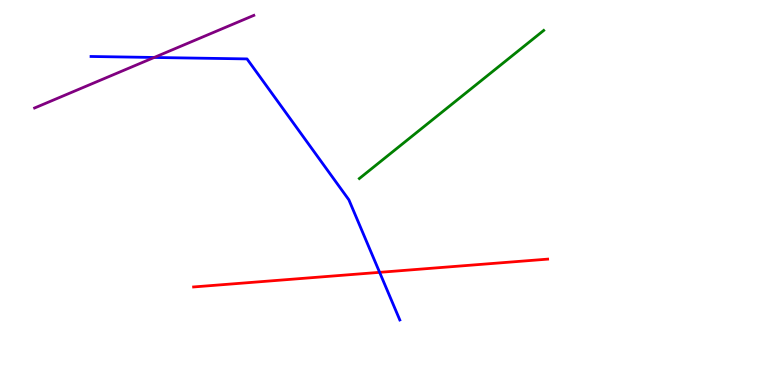[{'lines': ['blue', 'red'], 'intersections': [{'x': 4.9, 'y': 2.93}]}, {'lines': ['green', 'red'], 'intersections': []}, {'lines': ['purple', 'red'], 'intersections': []}, {'lines': ['blue', 'green'], 'intersections': []}, {'lines': ['blue', 'purple'], 'intersections': [{'x': 1.99, 'y': 8.51}]}, {'lines': ['green', 'purple'], 'intersections': []}]